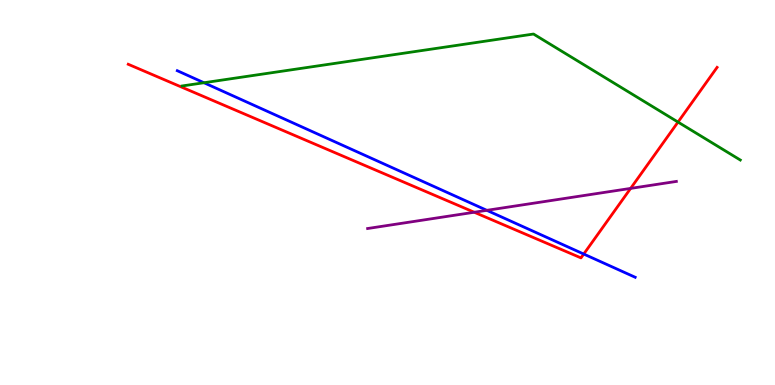[{'lines': ['blue', 'red'], 'intersections': [{'x': 7.53, 'y': 3.4}]}, {'lines': ['green', 'red'], 'intersections': [{'x': 8.75, 'y': 6.83}]}, {'lines': ['purple', 'red'], 'intersections': [{'x': 6.12, 'y': 4.49}, {'x': 8.14, 'y': 5.11}]}, {'lines': ['blue', 'green'], 'intersections': [{'x': 2.63, 'y': 7.85}]}, {'lines': ['blue', 'purple'], 'intersections': [{'x': 6.28, 'y': 4.54}]}, {'lines': ['green', 'purple'], 'intersections': []}]